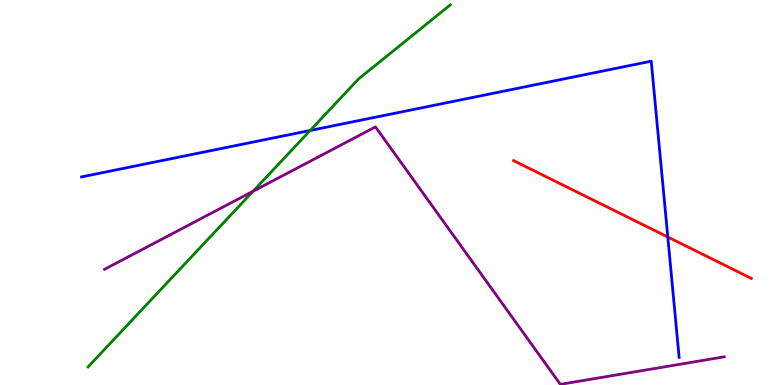[{'lines': ['blue', 'red'], 'intersections': [{'x': 8.62, 'y': 3.84}]}, {'lines': ['green', 'red'], 'intersections': []}, {'lines': ['purple', 'red'], 'intersections': []}, {'lines': ['blue', 'green'], 'intersections': [{'x': 4.0, 'y': 6.61}]}, {'lines': ['blue', 'purple'], 'intersections': []}, {'lines': ['green', 'purple'], 'intersections': [{'x': 3.27, 'y': 5.03}]}]